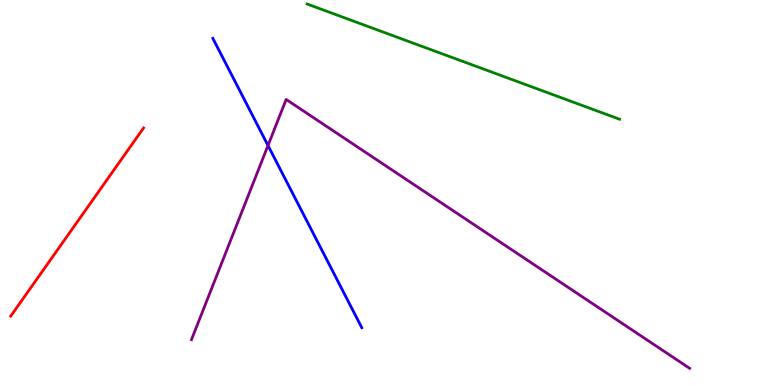[{'lines': ['blue', 'red'], 'intersections': []}, {'lines': ['green', 'red'], 'intersections': []}, {'lines': ['purple', 'red'], 'intersections': []}, {'lines': ['blue', 'green'], 'intersections': []}, {'lines': ['blue', 'purple'], 'intersections': [{'x': 3.46, 'y': 6.22}]}, {'lines': ['green', 'purple'], 'intersections': []}]